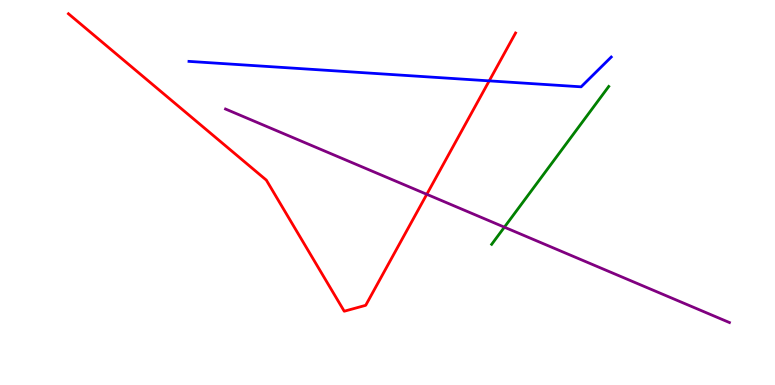[{'lines': ['blue', 'red'], 'intersections': [{'x': 6.31, 'y': 7.9}]}, {'lines': ['green', 'red'], 'intersections': []}, {'lines': ['purple', 'red'], 'intersections': [{'x': 5.51, 'y': 4.95}]}, {'lines': ['blue', 'green'], 'intersections': []}, {'lines': ['blue', 'purple'], 'intersections': []}, {'lines': ['green', 'purple'], 'intersections': [{'x': 6.51, 'y': 4.1}]}]